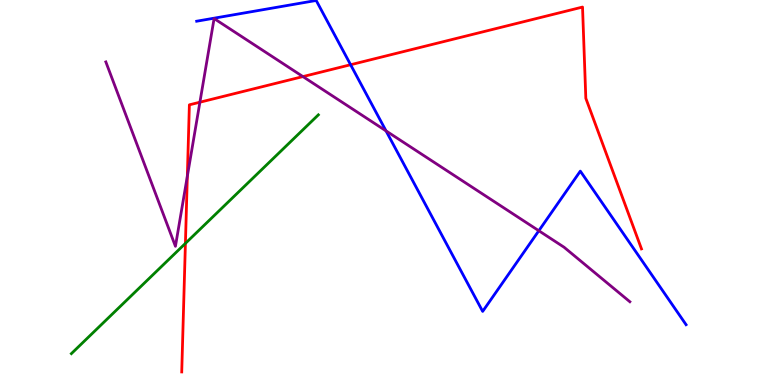[{'lines': ['blue', 'red'], 'intersections': [{'x': 4.52, 'y': 8.32}]}, {'lines': ['green', 'red'], 'intersections': [{'x': 2.39, 'y': 3.68}]}, {'lines': ['purple', 'red'], 'intersections': [{'x': 2.42, 'y': 5.42}, {'x': 2.58, 'y': 7.35}, {'x': 3.91, 'y': 8.01}]}, {'lines': ['blue', 'green'], 'intersections': []}, {'lines': ['blue', 'purple'], 'intersections': [{'x': 4.98, 'y': 6.6}, {'x': 6.95, 'y': 4.01}]}, {'lines': ['green', 'purple'], 'intersections': []}]